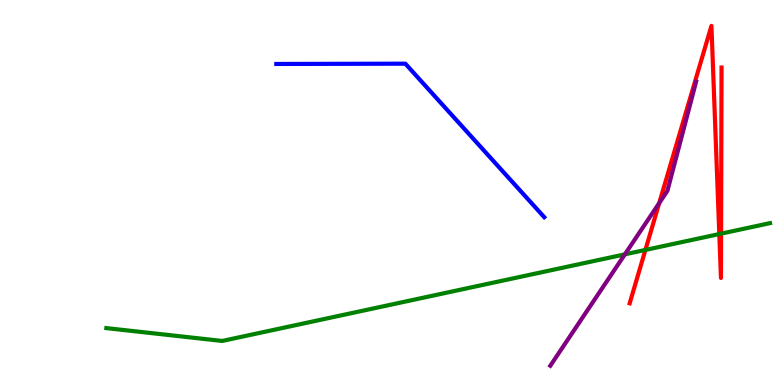[{'lines': ['blue', 'red'], 'intersections': []}, {'lines': ['green', 'red'], 'intersections': [{'x': 8.33, 'y': 3.51}, {'x': 9.28, 'y': 3.92}, {'x': 9.3, 'y': 3.93}]}, {'lines': ['purple', 'red'], 'intersections': [{'x': 8.51, 'y': 4.73}]}, {'lines': ['blue', 'green'], 'intersections': []}, {'lines': ['blue', 'purple'], 'intersections': []}, {'lines': ['green', 'purple'], 'intersections': [{'x': 8.06, 'y': 3.39}]}]